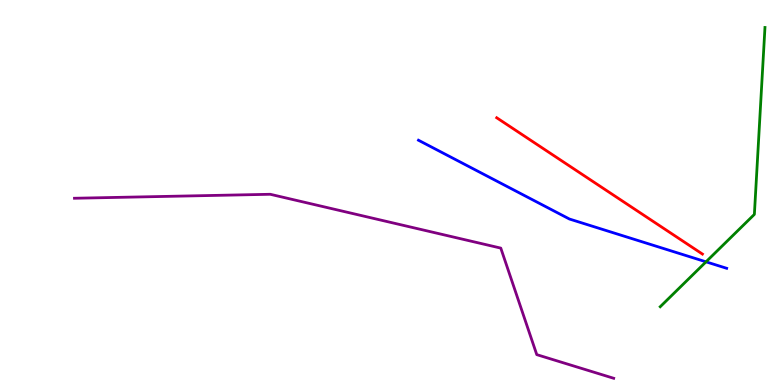[{'lines': ['blue', 'red'], 'intersections': []}, {'lines': ['green', 'red'], 'intersections': []}, {'lines': ['purple', 'red'], 'intersections': []}, {'lines': ['blue', 'green'], 'intersections': [{'x': 9.11, 'y': 3.2}]}, {'lines': ['blue', 'purple'], 'intersections': []}, {'lines': ['green', 'purple'], 'intersections': []}]